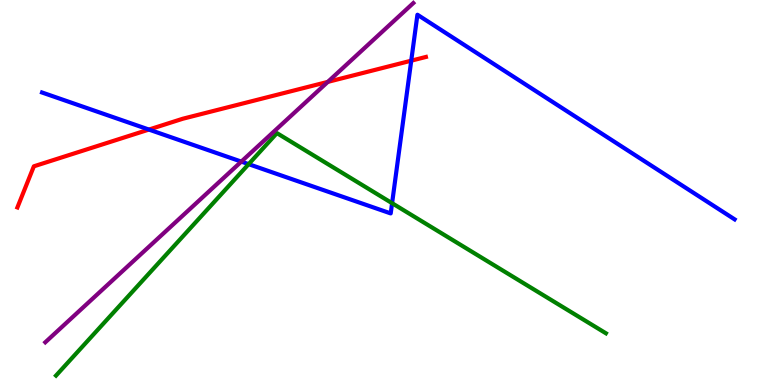[{'lines': ['blue', 'red'], 'intersections': [{'x': 1.92, 'y': 6.63}, {'x': 5.31, 'y': 8.42}]}, {'lines': ['green', 'red'], 'intersections': []}, {'lines': ['purple', 'red'], 'intersections': [{'x': 4.23, 'y': 7.87}]}, {'lines': ['blue', 'green'], 'intersections': [{'x': 3.21, 'y': 5.74}, {'x': 5.06, 'y': 4.72}]}, {'lines': ['blue', 'purple'], 'intersections': [{'x': 3.11, 'y': 5.8}]}, {'lines': ['green', 'purple'], 'intersections': []}]